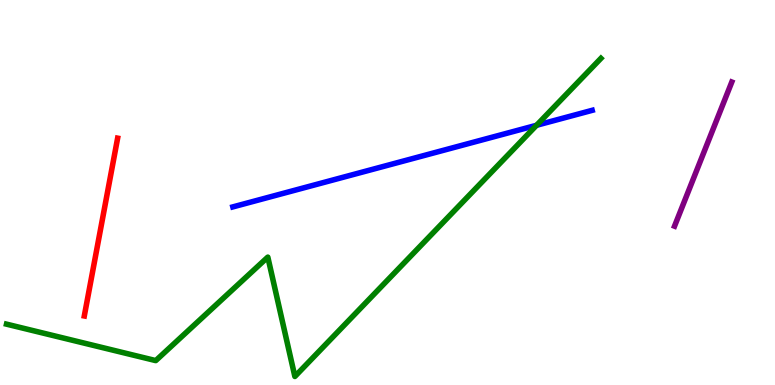[{'lines': ['blue', 'red'], 'intersections': []}, {'lines': ['green', 'red'], 'intersections': []}, {'lines': ['purple', 'red'], 'intersections': []}, {'lines': ['blue', 'green'], 'intersections': [{'x': 6.92, 'y': 6.75}]}, {'lines': ['blue', 'purple'], 'intersections': []}, {'lines': ['green', 'purple'], 'intersections': []}]